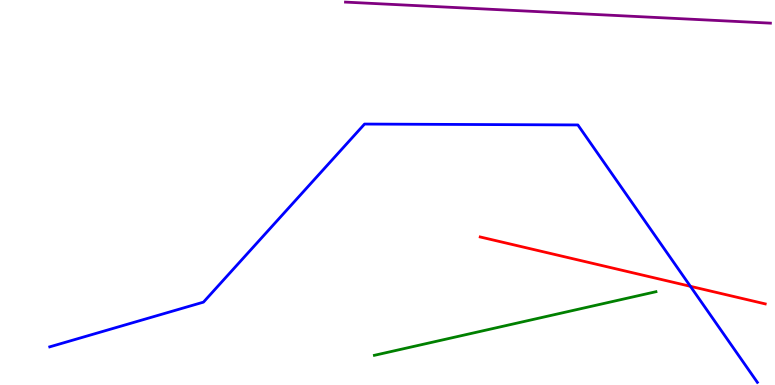[{'lines': ['blue', 'red'], 'intersections': [{'x': 8.91, 'y': 2.56}]}, {'lines': ['green', 'red'], 'intersections': []}, {'lines': ['purple', 'red'], 'intersections': []}, {'lines': ['blue', 'green'], 'intersections': []}, {'lines': ['blue', 'purple'], 'intersections': []}, {'lines': ['green', 'purple'], 'intersections': []}]